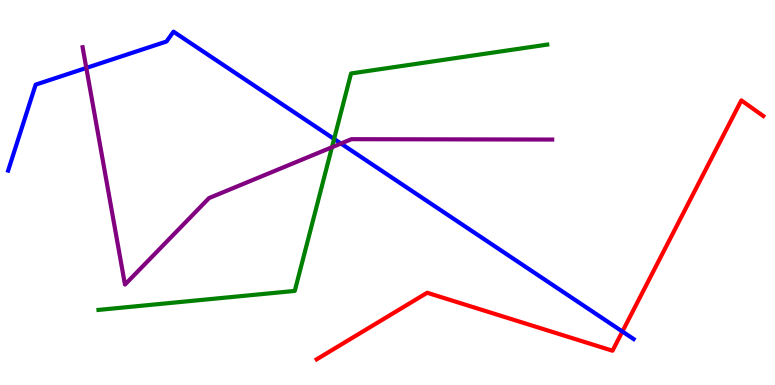[{'lines': ['blue', 'red'], 'intersections': [{'x': 8.03, 'y': 1.39}]}, {'lines': ['green', 'red'], 'intersections': []}, {'lines': ['purple', 'red'], 'intersections': []}, {'lines': ['blue', 'green'], 'intersections': [{'x': 4.31, 'y': 6.39}]}, {'lines': ['blue', 'purple'], 'intersections': [{'x': 1.11, 'y': 8.24}, {'x': 4.4, 'y': 6.27}]}, {'lines': ['green', 'purple'], 'intersections': [{'x': 4.28, 'y': 6.18}]}]